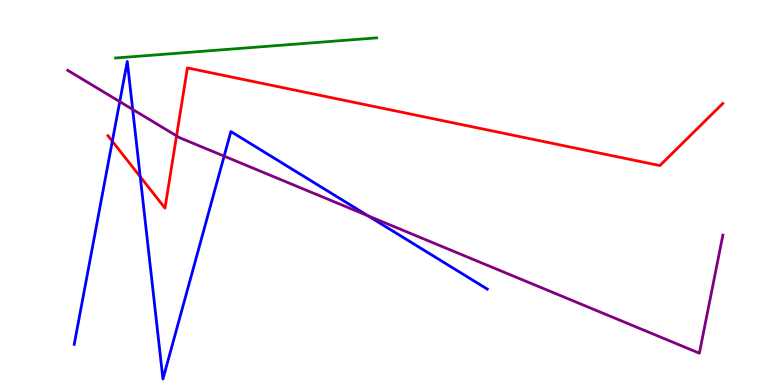[{'lines': ['blue', 'red'], 'intersections': [{'x': 1.45, 'y': 6.33}, {'x': 1.81, 'y': 5.41}]}, {'lines': ['green', 'red'], 'intersections': []}, {'lines': ['purple', 'red'], 'intersections': [{'x': 2.28, 'y': 6.47}]}, {'lines': ['blue', 'green'], 'intersections': []}, {'lines': ['blue', 'purple'], 'intersections': [{'x': 1.55, 'y': 7.36}, {'x': 1.71, 'y': 7.16}, {'x': 2.89, 'y': 5.94}, {'x': 4.75, 'y': 4.39}]}, {'lines': ['green', 'purple'], 'intersections': []}]